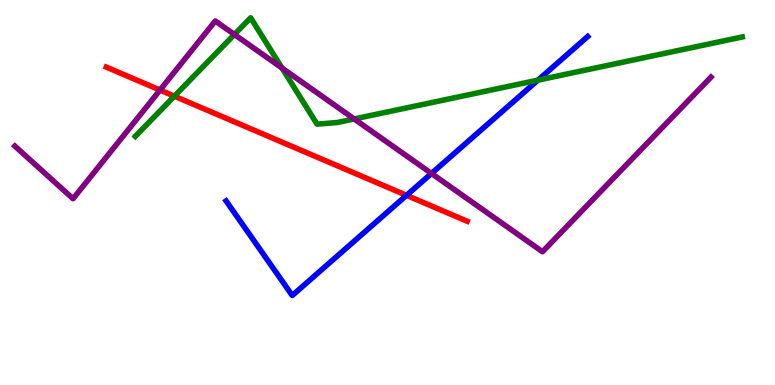[{'lines': ['blue', 'red'], 'intersections': [{'x': 5.25, 'y': 4.93}]}, {'lines': ['green', 'red'], 'intersections': [{'x': 2.25, 'y': 7.5}]}, {'lines': ['purple', 'red'], 'intersections': [{'x': 2.06, 'y': 7.66}]}, {'lines': ['blue', 'green'], 'intersections': [{'x': 6.94, 'y': 7.92}]}, {'lines': ['blue', 'purple'], 'intersections': [{'x': 5.57, 'y': 5.49}]}, {'lines': ['green', 'purple'], 'intersections': [{'x': 3.02, 'y': 9.1}, {'x': 3.64, 'y': 8.23}, {'x': 4.57, 'y': 6.91}]}]